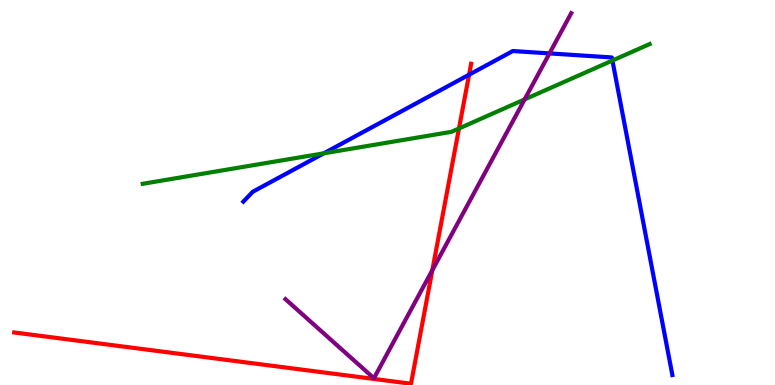[{'lines': ['blue', 'red'], 'intersections': [{'x': 6.05, 'y': 8.06}]}, {'lines': ['green', 'red'], 'intersections': [{'x': 5.92, 'y': 6.66}]}, {'lines': ['purple', 'red'], 'intersections': [{'x': 5.58, 'y': 2.98}]}, {'lines': ['blue', 'green'], 'intersections': [{'x': 4.18, 'y': 6.02}, {'x': 7.9, 'y': 8.43}]}, {'lines': ['blue', 'purple'], 'intersections': [{'x': 7.09, 'y': 8.61}]}, {'lines': ['green', 'purple'], 'intersections': [{'x': 6.77, 'y': 7.42}]}]